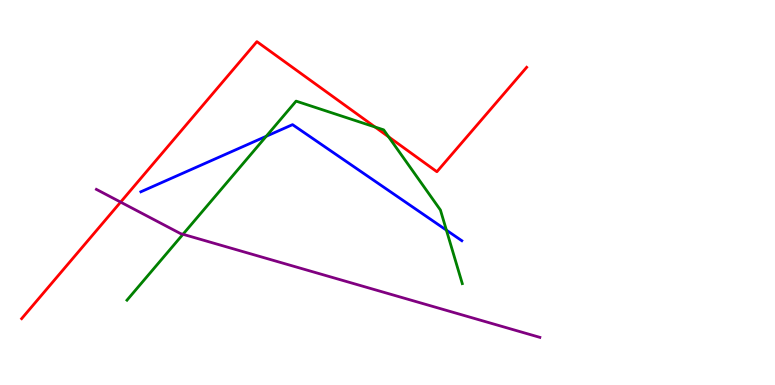[{'lines': ['blue', 'red'], 'intersections': []}, {'lines': ['green', 'red'], 'intersections': [{'x': 4.84, 'y': 6.7}, {'x': 5.01, 'y': 6.45}]}, {'lines': ['purple', 'red'], 'intersections': [{'x': 1.56, 'y': 4.75}]}, {'lines': ['blue', 'green'], 'intersections': [{'x': 3.44, 'y': 6.46}, {'x': 5.76, 'y': 4.02}]}, {'lines': ['blue', 'purple'], 'intersections': []}, {'lines': ['green', 'purple'], 'intersections': [{'x': 2.36, 'y': 3.91}]}]